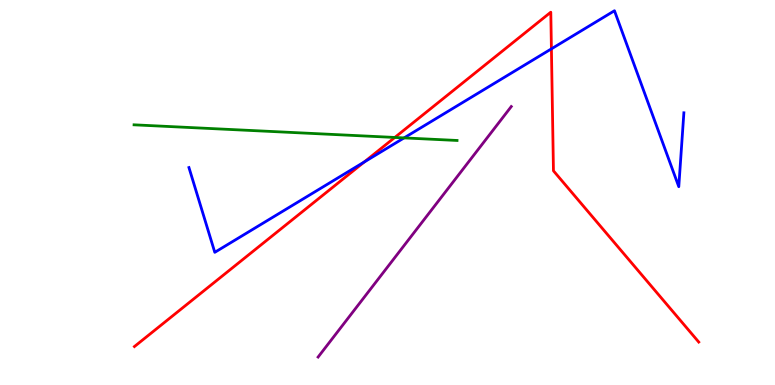[{'lines': ['blue', 'red'], 'intersections': [{'x': 4.7, 'y': 5.79}, {'x': 7.12, 'y': 8.73}]}, {'lines': ['green', 'red'], 'intersections': [{'x': 5.09, 'y': 6.43}]}, {'lines': ['purple', 'red'], 'intersections': []}, {'lines': ['blue', 'green'], 'intersections': [{'x': 5.21, 'y': 6.42}]}, {'lines': ['blue', 'purple'], 'intersections': []}, {'lines': ['green', 'purple'], 'intersections': []}]